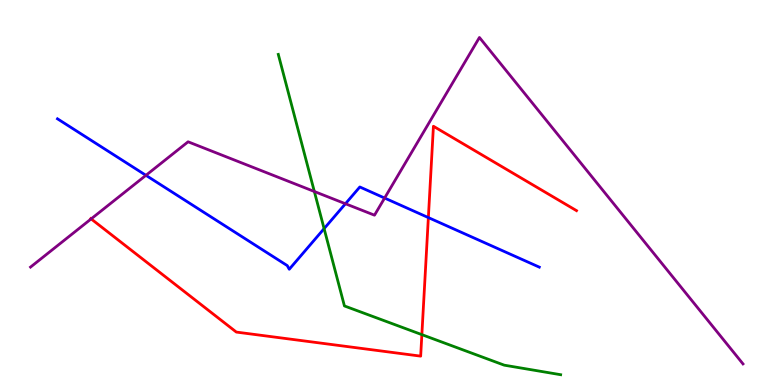[{'lines': ['blue', 'red'], 'intersections': [{'x': 5.53, 'y': 4.35}]}, {'lines': ['green', 'red'], 'intersections': [{'x': 5.44, 'y': 1.31}]}, {'lines': ['purple', 'red'], 'intersections': [{'x': 1.18, 'y': 4.31}]}, {'lines': ['blue', 'green'], 'intersections': [{'x': 4.18, 'y': 4.06}]}, {'lines': ['blue', 'purple'], 'intersections': [{'x': 1.88, 'y': 5.45}, {'x': 4.46, 'y': 4.71}, {'x': 4.96, 'y': 4.86}]}, {'lines': ['green', 'purple'], 'intersections': [{'x': 4.06, 'y': 5.03}]}]